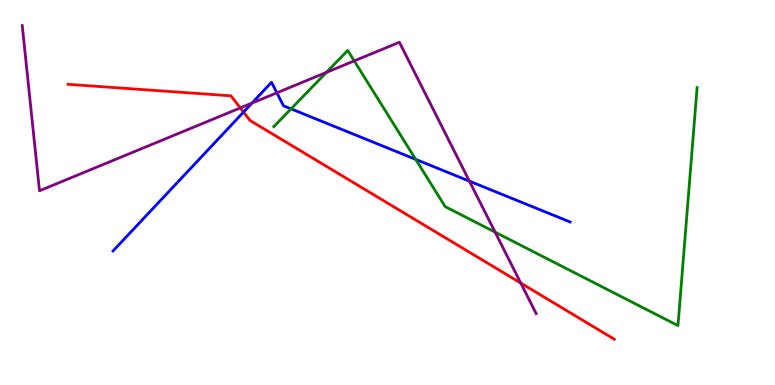[{'lines': ['blue', 'red'], 'intersections': [{'x': 3.14, 'y': 7.09}]}, {'lines': ['green', 'red'], 'intersections': []}, {'lines': ['purple', 'red'], 'intersections': [{'x': 3.1, 'y': 7.2}, {'x': 6.72, 'y': 2.65}]}, {'lines': ['blue', 'green'], 'intersections': [{'x': 3.76, 'y': 7.17}, {'x': 5.36, 'y': 5.86}]}, {'lines': ['blue', 'purple'], 'intersections': [{'x': 3.25, 'y': 7.32}, {'x': 3.57, 'y': 7.59}, {'x': 6.06, 'y': 5.29}]}, {'lines': ['green', 'purple'], 'intersections': [{'x': 4.21, 'y': 8.12}, {'x': 4.57, 'y': 8.42}, {'x': 6.39, 'y': 3.97}]}]